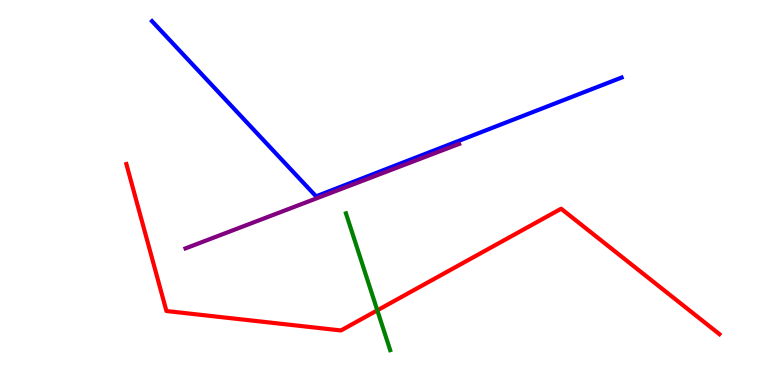[{'lines': ['blue', 'red'], 'intersections': []}, {'lines': ['green', 'red'], 'intersections': [{'x': 4.87, 'y': 1.94}]}, {'lines': ['purple', 'red'], 'intersections': []}, {'lines': ['blue', 'green'], 'intersections': []}, {'lines': ['blue', 'purple'], 'intersections': []}, {'lines': ['green', 'purple'], 'intersections': []}]